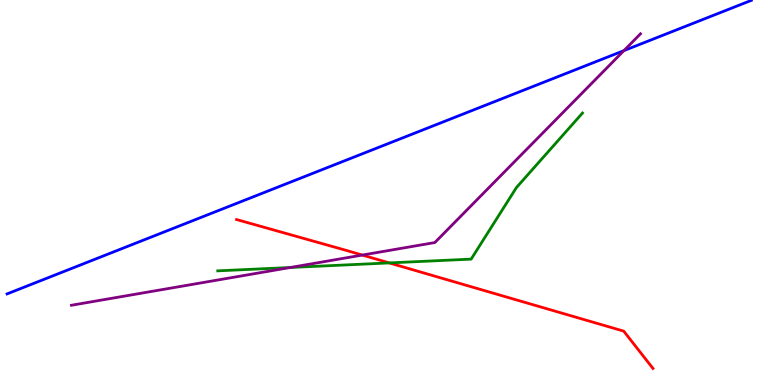[{'lines': ['blue', 'red'], 'intersections': []}, {'lines': ['green', 'red'], 'intersections': [{'x': 5.02, 'y': 3.17}]}, {'lines': ['purple', 'red'], 'intersections': [{'x': 4.68, 'y': 3.37}]}, {'lines': ['blue', 'green'], 'intersections': []}, {'lines': ['blue', 'purple'], 'intersections': [{'x': 8.05, 'y': 8.69}]}, {'lines': ['green', 'purple'], 'intersections': [{'x': 3.75, 'y': 3.05}]}]